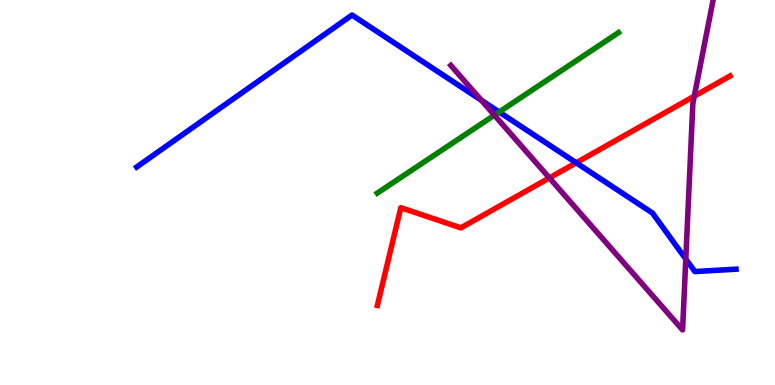[{'lines': ['blue', 'red'], 'intersections': [{'x': 7.44, 'y': 5.77}]}, {'lines': ['green', 'red'], 'intersections': []}, {'lines': ['purple', 'red'], 'intersections': [{'x': 7.09, 'y': 5.38}, {'x': 8.96, 'y': 7.5}]}, {'lines': ['blue', 'green'], 'intersections': [{'x': 6.44, 'y': 7.09}]}, {'lines': ['blue', 'purple'], 'intersections': [{'x': 6.21, 'y': 7.4}, {'x': 8.85, 'y': 3.27}]}, {'lines': ['green', 'purple'], 'intersections': [{'x': 6.38, 'y': 7.01}]}]